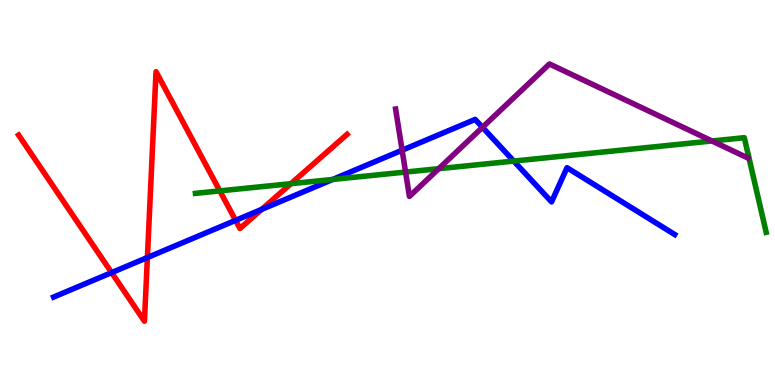[{'lines': ['blue', 'red'], 'intersections': [{'x': 1.44, 'y': 2.92}, {'x': 1.9, 'y': 3.31}, {'x': 3.04, 'y': 4.28}, {'x': 3.38, 'y': 4.56}]}, {'lines': ['green', 'red'], 'intersections': [{'x': 2.84, 'y': 5.04}, {'x': 3.75, 'y': 5.23}]}, {'lines': ['purple', 'red'], 'intersections': []}, {'lines': ['blue', 'green'], 'intersections': [{'x': 4.29, 'y': 5.34}, {'x': 6.63, 'y': 5.82}]}, {'lines': ['blue', 'purple'], 'intersections': [{'x': 5.19, 'y': 6.1}, {'x': 6.23, 'y': 6.69}]}, {'lines': ['green', 'purple'], 'intersections': [{'x': 5.23, 'y': 5.53}, {'x': 5.66, 'y': 5.62}, {'x': 9.19, 'y': 6.34}]}]